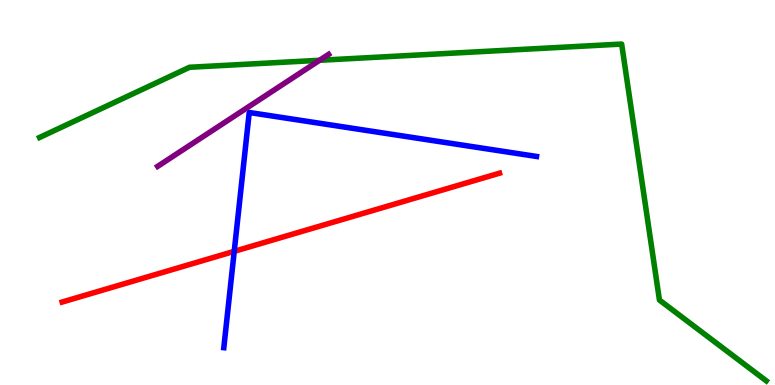[{'lines': ['blue', 'red'], 'intersections': [{'x': 3.02, 'y': 3.47}]}, {'lines': ['green', 'red'], 'intersections': []}, {'lines': ['purple', 'red'], 'intersections': []}, {'lines': ['blue', 'green'], 'intersections': []}, {'lines': ['blue', 'purple'], 'intersections': []}, {'lines': ['green', 'purple'], 'intersections': [{'x': 4.12, 'y': 8.43}]}]